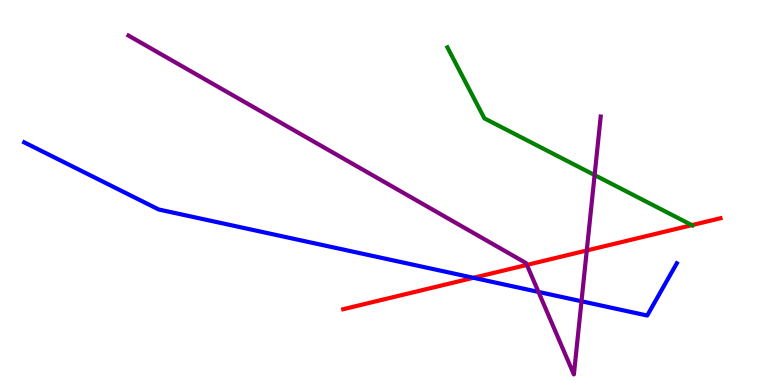[{'lines': ['blue', 'red'], 'intersections': [{'x': 6.11, 'y': 2.78}]}, {'lines': ['green', 'red'], 'intersections': [{'x': 8.93, 'y': 4.15}]}, {'lines': ['purple', 'red'], 'intersections': [{'x': 6.8, 'y': 3.12}, {'x': 7.57, 'y': 3.49}]}, {'lines': ['blue', 'green'], 'intersections': []}, {'lines': ['blue', 'purple'], 'intersections': [{'x': 6.95, 'y': 2.42}, {'x': 7.5, 'y': 2.18}]}, {'lines': ['green', 'purple'], 'intersections': [{'x': 7.67, 'y': 5.45}]}]